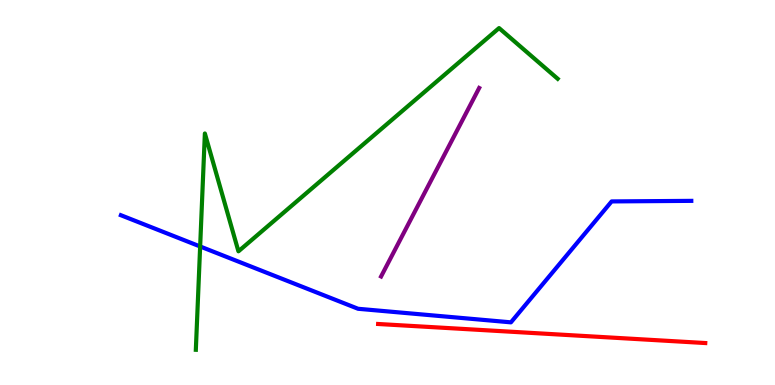[{'lines': ['blue', 'red'], 'intersections': []}, {'lines': ['green', 'red'], 'intersections': []}, {'lines': ['purple', 'red'], 'intersections': []}, {'lines': ['blue', 'green'], 'intersections': [{'x': 2.58, 'y': 3.6}]}, {'lines': ['blue', 'purple'], 'intersections': []}, {'lines': ['green', 'purple'], 'intersections': []}]